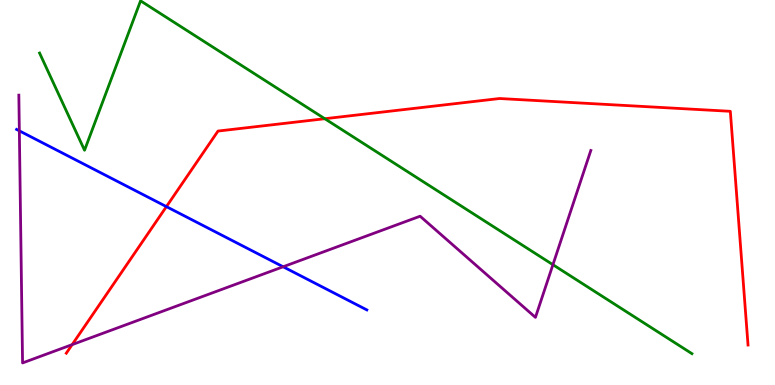[{'lines': ['blue', 'red'], 'intersections': [{'x': 2.15, 'y': 4.63}]}, {'lines': ['green', 'red'], 'intersections': [{'x': 4.19, 'y': 6.92}]}, {'lines': ['purple', 'red'], 'intersections': [{'x': 0.931, 'y': 1.05}]}, {'lines': ['blue', 'green'], 'intersections': []}, {'lines': ['blue', 'purple'], 'intersections': [{'x': 0.25, 'y': 6.6}, {'x': 3.65, 'y': 3.07}]}, {'lines': ['green', 'purple'], 'intersections': [{'x': 7.13, 'y': 3.12}]}]